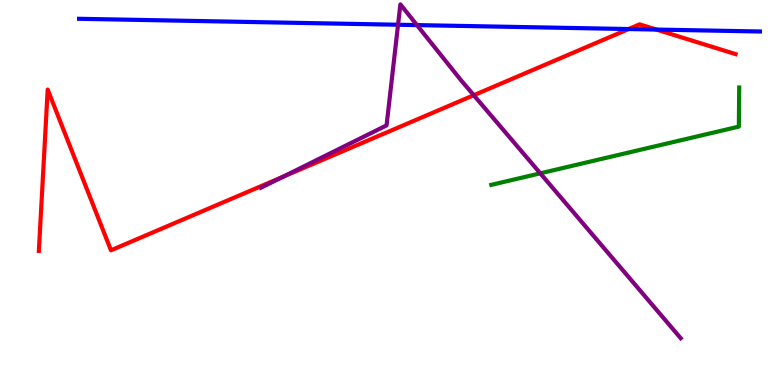[{'lines': ['blue', 'red'], 'intersections': [{'x': 8.11, 'y': 9.25}, {'x': 8.47, 'y': 9.23}]}, {'lines': ['green', 'red'], 'intersections': []}, {'lines': ['purple', 'red'], 'intersections': [{'x': 3.65, 'y': 5.41}, {'x': 6.11, 'y': 7.53}]}, {'lines': ['blue', 'green'], 'intersections': []}, {'lines': ['blue', 'purple'], 'intersections': [{'x': 5.14, 'y': 9.36}, {'x': 5.38, 'y': 9.35}]}, {'lines': ['green', 'purple'], 'intersections': [{'x': 6.97, 'y': 5.5}]}]